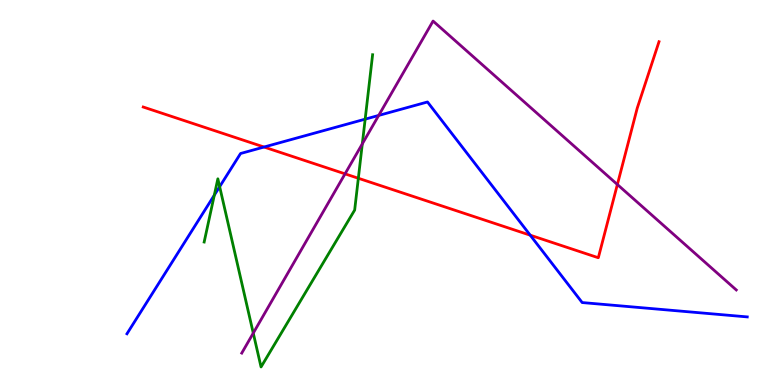[{'lines': ['blue', 'red'], 'intersections': [{'x': 3.41, 'y': 6.18}, {'x': 6.84, 'y': 3.89}]}, {'lines': ['green', 'red'], 'intersections': [{'x': 4.62, 'y': 5.37}]}, {'lines': ['purple', 'red'], 'intersections': [{'x': 4.45, 'y': 5.48}, {'x': 7.97, 'y': 5.21}]}, {'lines': ['blue', 'green'], 'intersections': [{'x': 2.77, 'y': 4.93}, {'x': 2.83, 'y': 5.15}, {'x': 4.71, 'y': 6.9}]}, {'lines': ['blue', 'purple'], 'intersections': [{'x': 4.89, 'y': 7.0}]}, {'lines': ['green', 'purple'], 'intersections': [{'x': 3.27, 'y': 1.35}, {'x': 4.67, 'y': 6.26}]}]